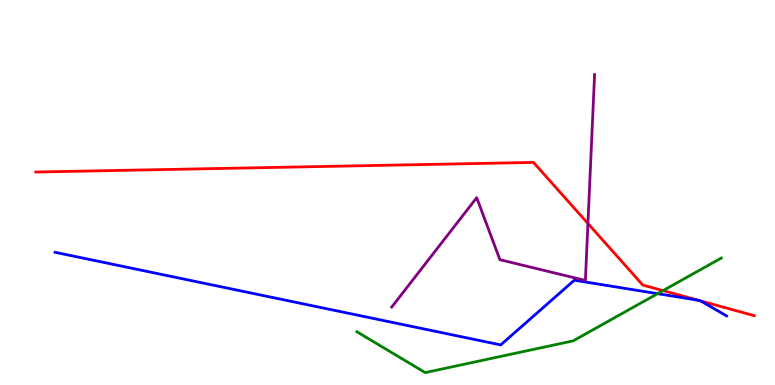[{'lines': ['blue', 'red'], 'intersections': [{'x': 9.0, 'y': 2.2}, {'x': 9.04, 'y': 2.18}]}, {'lines': ['green', 'red'], 'intersections': [{'x': 8.56, 'y': 2.45}]}, {'lines': ['purple', 'red'], 'intersections': [{'x': 7.59, 'y': 4.19}]}, {'lines': ['blue', 'green'], 'intersections': [{'x': 8.48, 'y': 2.37}]}, {'lines': ['blue', 'purple'], 'intersections': []}, {'lines': ['green', 'purple'], 'intersections': []}]